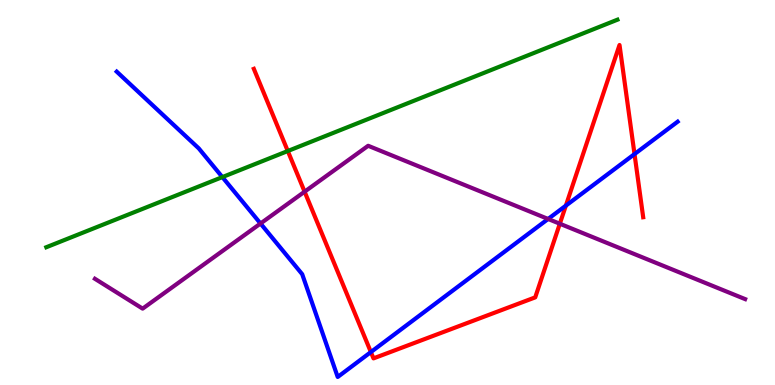[{'lines': ['blue', 'red'], 'intersections': [{'x': 4.79, 'y': 0.856}, {'x': 7.3, 'y': 4.66}, {'x': 8.19, 'y': 6.0}]}, {'lines': ['green', 'red'], 'intersections': [{'x': 3.71, 'y': 6.08}]}, {'lines': ['purple', 'red'], 'intersections': [{'x': 3.93, 'y': 5.02}, {'x': 7.22, 'y': 4.19}]}, {'lines': ['blue', 'green'], 'intersections': [{'x': 2.87, 'y': 5.4}]}, {'lines': ['blue', 'purple'], 'intersections': [{'x': 3.36, 'y': 4.19}, {'x': 7.07, 'y': 4.31}]}, {'lines': ['green', 'purple'], 'intersections': []}]